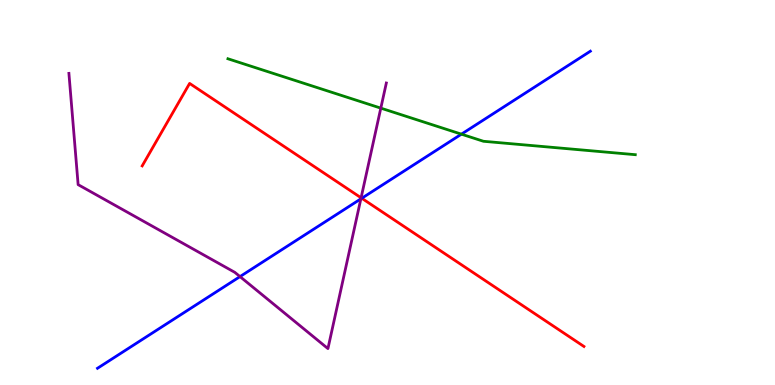[{'lines': ['blue', 'red'], 'intersections': [{'x': 4.67, 'y': 4.85}]}, {'lines': ['green', 'red'], 'intersections': []}, {'lines': ['purple', 'red'], 'intersections': [{'x': 4.66, 'y': 4.86}]}, {'lines': ['blue', 'green'], 'intersections': [{'x': 5.95, 'y': 6.52}]}, {'lines': ['blue', 'purple'], 'intersections': [{'x': 3.1, 'y': 2.82}, {'x': 4.66, 'y': 4.84}]}, {'lines': ['green', 'purple'], 'intersections': [{'x': 4.91, 'y': 7.19}]}]